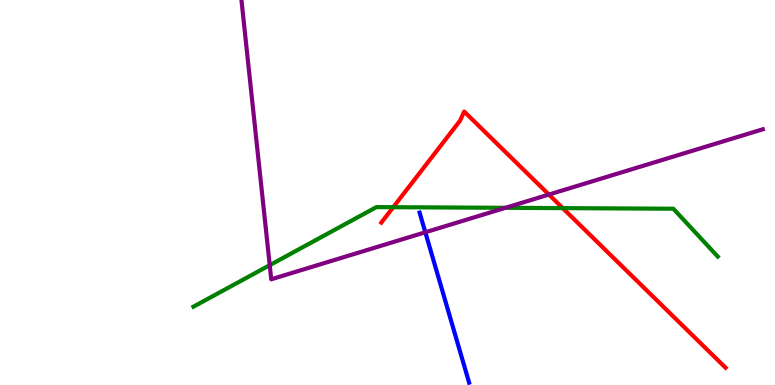[{'lines': ['blue', 'red'], 'intersections': []}, {'lines': ['green', 'red'], 'intersections': [{'x': 5.07, 'y': 4.62}, {'x': 7.26, 'y': 4.59}]}, {'lines': ['purple', 'red'], 'intersections': [{'x': 7.08, 'y': 4.95}]}, {'lines': ['blue', 'green'], 'intersections': []}, {'lines': ['blue', 'purple'], 'intersections': [{'x': 5.49, 'y': 3.97}]}, {'lines': ['green', 'purple'], 'intersections': [{'x': 3.48, 'y': 3.11}, {'x': 6.52, 'y': 4.6}]}]